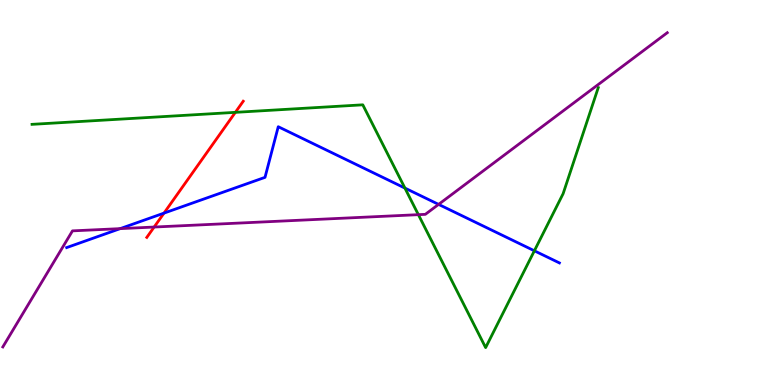[{'lines': ['blue', 'red'], 'intersections': [{'x': 2.12, 'y': 4.46}]}, {'lines': ['green', 'red'], 'intersections': [{'x': 3.04, 'y': 7.08}]}, {'lines': ['purple', 'red'], 'intersections': [{'x': 1.99, 'y': 4.1}]}, {'lines': ['blue', 'green'], 'intersections': [{'x': 5.22, 'y': 5.11}, {'x': 6.9, 'y': 3.49}]}, {'lines': ['blue', 'purple'], 'intersections': [{'x': 1.55, 'y': 4.06}, {'x': 5.66, 'y': 4.69}]}, {'lines': ['green', 'purple'], 'intersections': [{'x': 5.4, 'y': 4.42}]}]